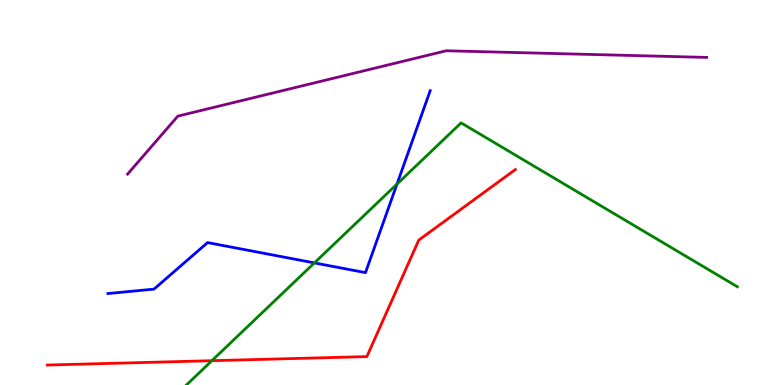[{'lines': ['blue', 'red'], 'intersections': []}, {'lines': ['green', 'red'], 'intersections': [{'x': 2.73, 'y': 0.631}]}, {'lines': ['purple', 'red'], 'intersections': []}, {'lines': ['blue', 'green'], 'intersections': [{'x': 4.06, 'y': 3.17}, {'x': 5.12, 'y': 5.22}]}, {'lines': ['blue', 'purple'], 'intersections': []}, {'lines': ['green', 'purple'], 'intersections': []}]